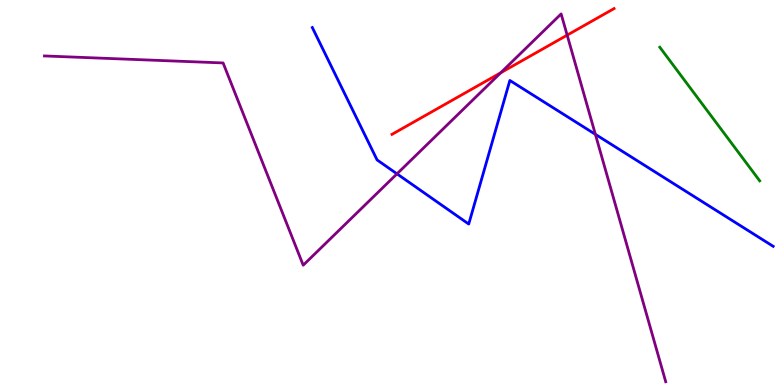[{'lines': ['blue', 'red'], 'intersections': []}, {'lines': ['green', 'red'], 'intersections': []}, {'lines': ['purple', 'red'], 'intersections': [{'x': 6.46, 'y': 8.11}, {'x': 7.32, 'y': 9.09}]}, {'lines': ['blue', 'green'], 'intersections': []}, {'lines': ['blue', 'purple'], 'intersections': [{'x': 5.12, 'y': 5.48}, {'x': 7.68, 'y': 6.51}]}, {'lines': ['green', 'purple'], 'intersections': []}]